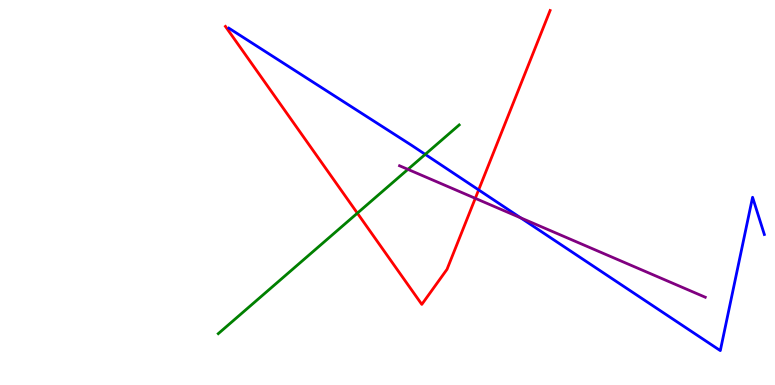[{'lines': ['blue', 'red'], 'intersections': [{'x': 6.18, 'y': 5.07}]}, {'lines': ['green', 'red'], 'intersections': [{'x': 4.61, 'y': 4.46}]}, {'lines': ['purple', 'red'], 'intersections': [{'x': 6.13, 'y': 4.85}]}, {'lines': ['blue', 'green'], 'intersections': [{'x': 5.49, 'y': 5.99}]}, {'lines': ['blue', 'purple'], 'intersections': [{'x': 6.72, 'y': 4.34}]}, {'lines': ['green', 'purple'], 'intersections': [{'x': 5.26, 'y': 5.6}]}]